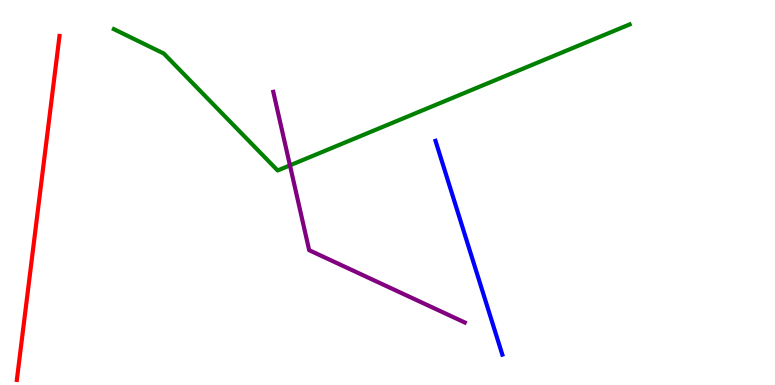[{'lines': ['blue', 'red'], 'intersections': []}, {'lines': ['green', 'red'], 'intersections': []}, {'lines': ['purple', 'red'], 'intersections': []}, {'lines': ['blue', 'green'], 'intersections': []}, {'lines': ['blue', 'purple'], 'intersections': []}, {'lines': ['green', 'purple'], 'intersections': [{'x': 3.74, 'y': 5.71}]}]